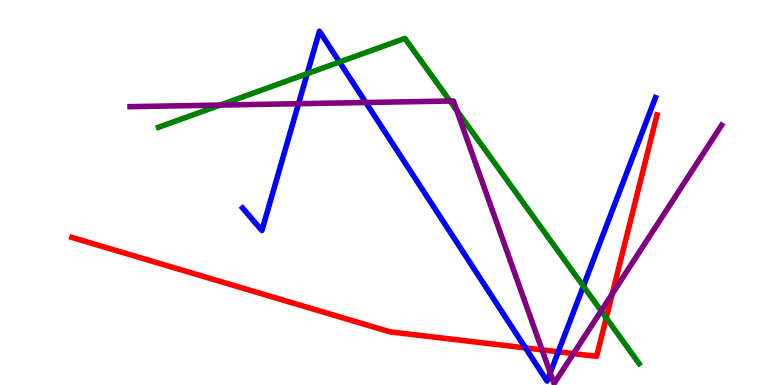[{'lines': ['blue', 'red'], 'intersections': [{'x': 6.78, 'y': 0.963}, {'x': 7.2, 'y': 0.862}]}, {'lines': ['green', 'red'], 'intersections': [{'x': 7.82, 'y': 1.74}]}, {'lines': ['purple', 'red'], 'intersections': [{'x': 6.99, 'y': 0.912}, {'x': 7.4, 'y': 0.815}, {'x': 7.9, 'y': 2.37}]}, {'lines': ['blue', 'green'], 'intersections': [{'x': 3.96, 'y': 8.09}, {'x': 4.38, 'y': 8.39}, {'x': 7.53, 'y': 2.57}]}, {'lines': ['blue', 'purple'], 'intersections': [{'x': 3.85, 'y': 7.31}, {'x': 4.72, 'y': 7.34}, {'x': 7.1, 'y': 0.316}]}, {'lines': ['green', 'purple'], 'intersections': [{'x': 2.84, 'y': 7.27}, {'x': 5.81, 'y': 7.38}, {'x': 5.89, 'y': 7.13}, {'x': 7.76, 'y': 1.92}]}]